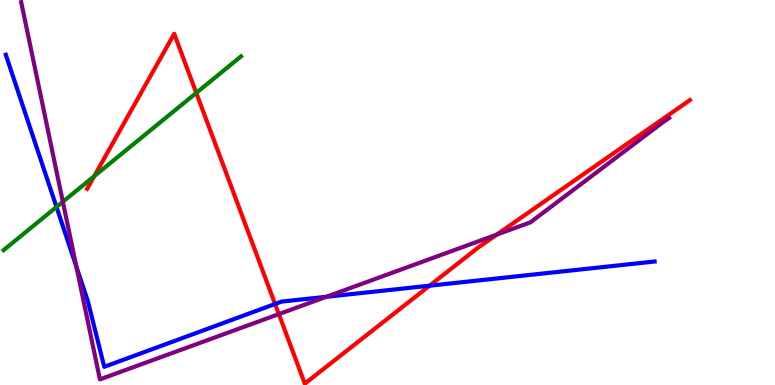[{'lines': ['blue', 'red'], 'intersections': [{'x': 3.55, 'y': 2.1}, {'x': 5.54, 'y': 2.58}]}, {'lines': ['green', 'red'], 'intersections': [{'x': 1.22, 'y': 5.42}, {'x': 2.53, 'y': 7.59}]}, {'lines': ['purple', 'red'], 'intersections': [{'x': 3.6, 'y': 1.84}, {'x': 6.41, 'y': 3.91}]}, {'lines': ['blue', 'green'], 'intersections': [{'x': 0.729, 'y': 4.62}]}, {'lines': ['blue', 'purple'], 'intersections': [{'x': 0.986, 'y': 3.07}, {'x': 4.21, 'y': 2.29}]}, {'lines': ['green', 'purple'], 'intersections': [{'x': 0.811, 'y': 4.76}]}]